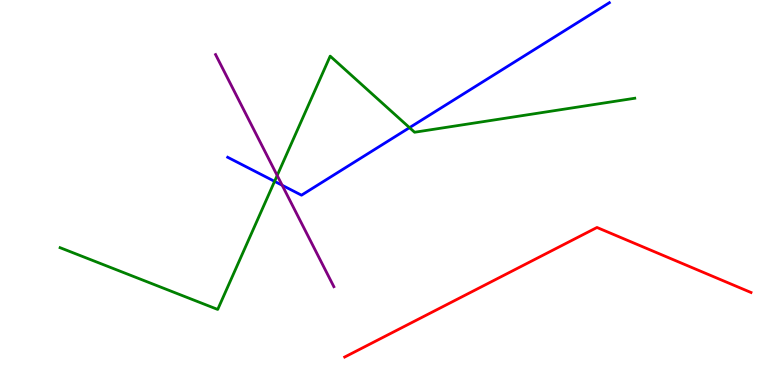[{'lines': ['blue', 'red'], 'intersections': []}, {'lines': ['green', 'red'], 'intersections': []}, {'lines': ['purple', 'red'], 'intersections': []}, {'lines': ['blue', 'green'], 'intersections': [{'x': 3.54, 'y': 5.29}, {'x': 5.28, 'y': 6.68}]}, {'lines': ['blue', 'purple'], 'intersections': [{'x': 3.64, 'y': 5.19}]}, {'lines': ['green', 'purple'], 'intersections': [{'x': 3.58, 'y': 5.44}]}]